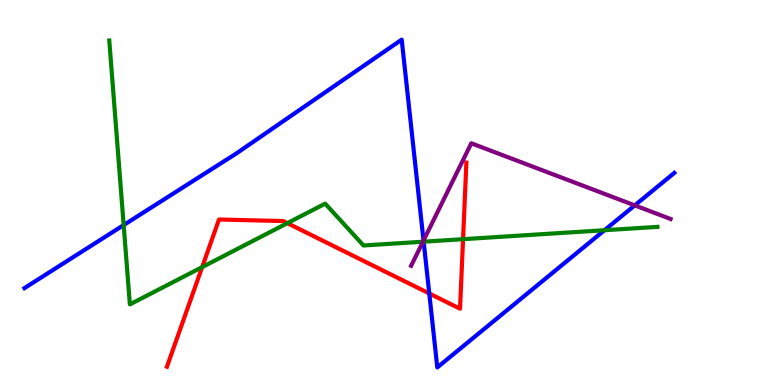[{'lines': ['blue', 'red'], 'intersections': [{'x': 5.54, 'y': 2.38}]}, {'lines': ['green', 'red'], 'intersections': [{'x': 2.61, 'y': 3.06}, {'x': 3.71, 'y': 4.2}, {'x': 5.97, 'y': 3.79}]}, {'lines': ['purple', 'red'], 'intersections': []}, {'lines': ['blue', 'green'], 'intersections': [{'x': 1.6, 'y': 4.15}, {'x': 5.47, 'y': 3.72}, {'x': 7.8, 'y': 4.02}]}, {'lines': ['blue', 'purple'], 'intersections': [{'x': 5.46, 'y': 3.75}, {'x': 8.19, 'y': 4.67}]}, {'lines': ['green', 'purple'], 'intersections': [{'x': 5.46, 'y': 3.72}]}]